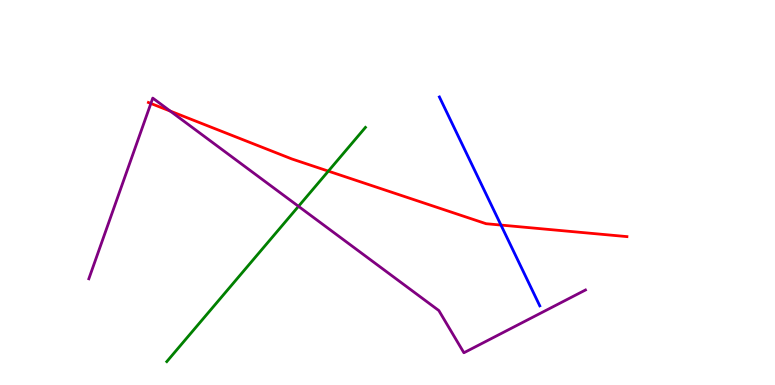[{'lines': ['blue', 'red'], 'intersections': [{'x': 6.46, 'y': 4.15}]}, {'lines': ['green', 'red'], 'intersections': [{'x': 4.24, 'y': 5.56}]}, {'lines': ['purple', 'red'], 'intersections': [{'x': 1.95, 'y': 7.31}, {'x': 2.2, 'y': 7.11}]}, {'lines': ['blue', 'green'], 'intersections': []}, {'lines': ['blue', 'purple'], 'intersections': []}, {'lines': ['green', 'purple'], 'intersections': [{'x': 3.85, 'y': 4.64}]}]